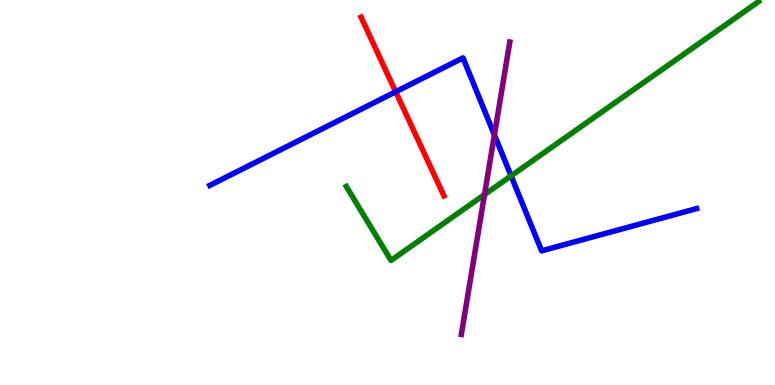[{'lines': ['blue', 'red'], 'intersections': [{'x': 5.11, 'y': 7.62}]}, {'lines': ['green', 'red'], 'intersections': []}, {'lines': ['purple', 'red'], 'intersections': []}, {'lines': ['blue', 'green'], 'intersections': [{'x': 6.59, 'y': 5.43}]}, {'lines': ['blue', 'purple'], 'intersections': [{'x': 6.38, 'y': 6.5}]}, {'lines': ['green', 'purple'], 'intersections': [{'x': 6.25, 'y': 4.95}]}]